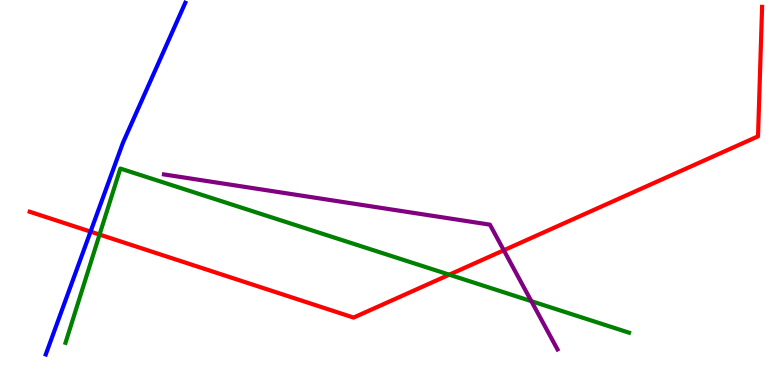[{'lines': ['blue', 'red'], 'intersections': [{'x': 1.17, 'y': 3.98}]}, {'lines': ['green', 'red'], 'intersections': [{'x': 1.28, 'y': 3.91}, {'x': 5.8, 'y': 2.87}]}, {'lines': ['purple', 'red'], 'intersections': [{'x': 6.5, 'y': 3.5}]}, {'lines': ['blue', 'green'], 'intersections': []}, {'lines': ['blue', 'purple'], 'intersections': []}, {'lines': ['green', 'purple'], 'intersections': [{'x': 6.86, 'y': 2.18}]}]